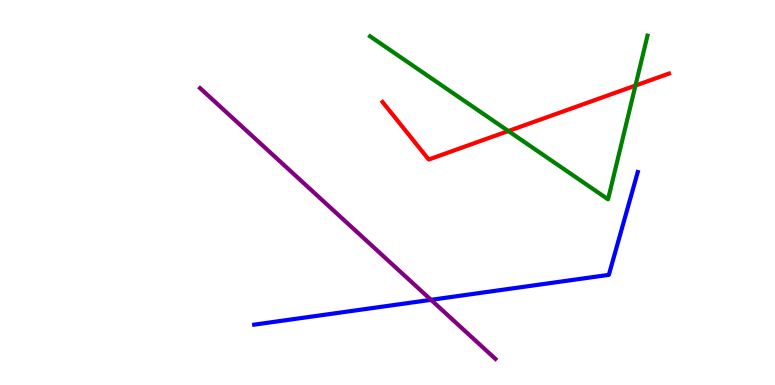[{'lines': ['blue', 'red'], 'intersections': []}, {'lines': ['green', 'red'], 'intersections': [{'x': 6.56, 'y': 6.6}, {'x': 8.2, 'y': 7.78}]}, {'lines': ['purple', 'red'], 'intersections': []}, {'lines': ['blue', 'green'], 'intersections': []}, {'lines': ['blue', 'purple'], 'intersections': [{'x': 5.56, 'y': 2.21}]}, {'lines': ['green', 'purple'], 'intersections': []}]